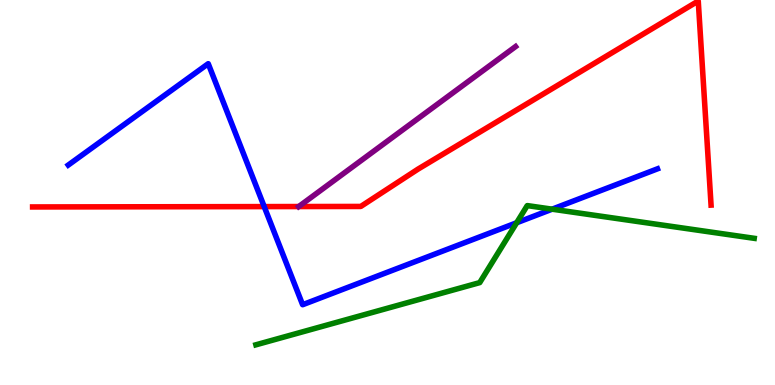[{'lines': ['blue', 'red'], 'intersections': [{'x': 3.41, 'y': 4.63}]}, {'lines': ['green', 'red'], 'intersections': []}, {'lines': ['purple', 'red'], 'intersections': [{'x': 3.85, 'y': 4.64}]}, {'lines': ['blue', 'green'], 'intersections': [{'x': 6.67, 'y': 4.21}, {'x': 7.12, 'y': 4.57}]}, {'lines': ['blue', 'purple'], 'intersections': []}, {'lines': ['green', 'purple'], 'intersections': []}]